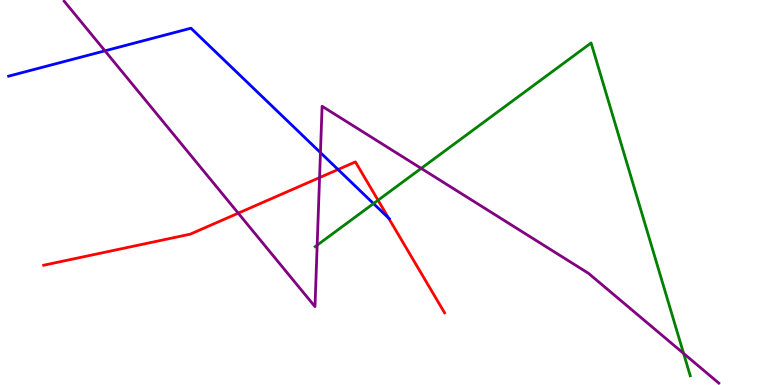[{'lines': ['blue', 'red'], 'intersections': [{'x': 4.36, 'y': 5.6}, {'x': 5.01, 'y': 4.34}]}, {'lines': ['green', 'red'], 'intersections': [{'x': 4.88, 'y': 4.8}]}, {'lines': ['purple', 'red'], 'intersections': [{'x': 3.07, 'y': 4.46}, {'x': 4.12, 'y': 5.39}]}, {'lines': ['blue', 'green'], 'intersections': [{'x': 4.82, 'y': 4.71}]}, {'lines': ['blue', 'purple'], 'intersections': [{'x': 1.35, 'y': 8.68}, {'x': 4.13, 'y': 6.04}]}, {'lines': ['green', 'purple'], 'intersections': [{'x': 4.09, 'y': 3.63}, {'x': 5.43, 'y': 5.63}, {'x': 8.82, 'y': 0.819}]}]